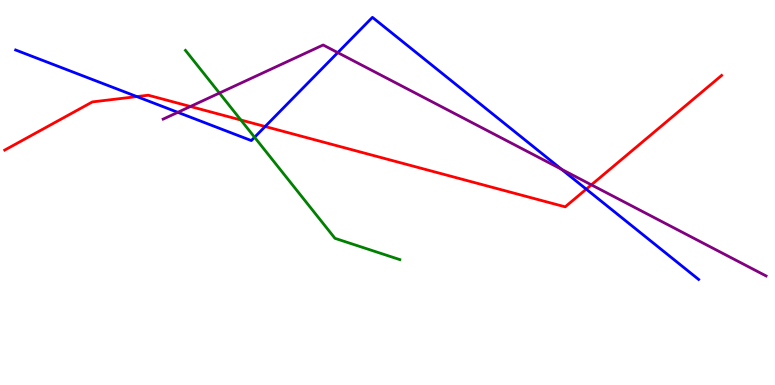[{'lines': ['blue', 'red'], 'intersections': [{'x': 1.77, 'y': 7.49}, {'x': 3.42, 'y': 6.71}, {'x': 7.56, 'y': 5.09}]}, {'lines': ['green', 'red'], 'intersections': [{'x': 3.11, 'y': 6.88}]}, {'lines': ['purple', 'red'], 'intersections': [{'x': 2.46, 'y': 7.23}, {'x': 7.63, 'y': 5.2}]}, {'lines': ['blue', 'green'], 'intersections': [{'x': 3.28, 'y': 6.43}]}, {'lines': ['blue', 'purple'], 'intersections': [{'x': 2.29, 'y': 7.08}, {'x': 4.36, 'y': 8.63}, {'x': 7.25, 'y': 5.6}]}, {'lines': ['green', 'purple'], 'intersections': [{'x': 2.83, 'y': 7.58}]}]